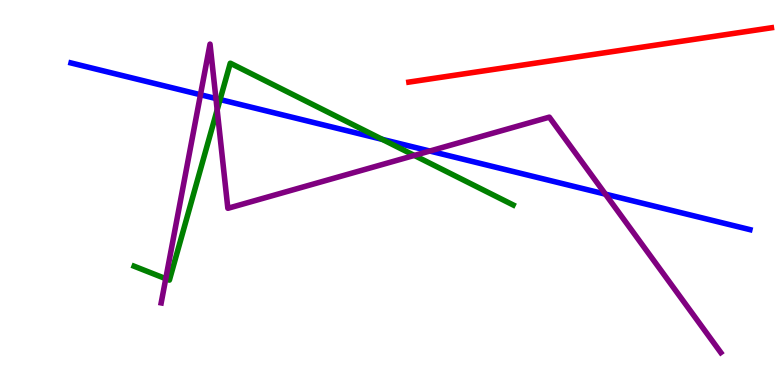[{'lines': ['blue', 'red'], 'intersections': []}, {'lines': ['green', 'red'], 'intersections': []}, {'lines': ['purple', 'red'], 'intersections': []}, {'lines': ['blue', 'green'], 'intersections': [{'x': 2.84, 'y': 7.41}, {'x': 4.93, 'y': 6.38}]}, {'lines': ['blue', 'purple'], 'intersections': [{'x': 2.59, 'y': 7.54}, {'x': 2.79, 'y': 7.44}, {'x': 5.55, 'y': 6.08}, {'x': 7.81, 'y': 4.96}]}, {'lines': ['green', 'purple'], 'intersections': [{'x': 2.14, 'y': 2.76}, {'x': 2.8, 'y': 7.15}, {'x': 5.35, 'y': 5.96}]}]